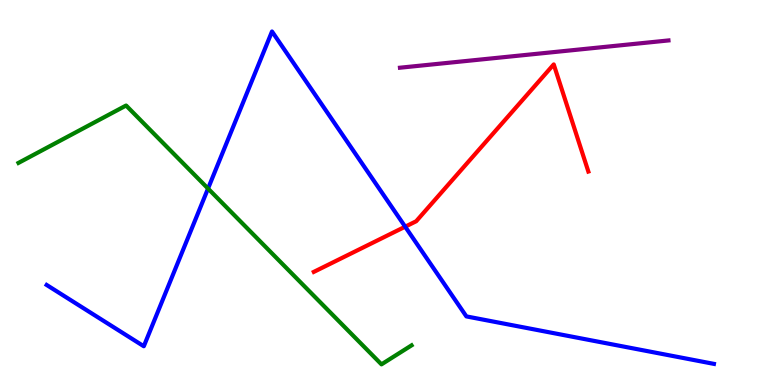[{'lines': ['blue', 'red'], 'intersections': [{'x': 5.23, 'y': 4.11}]}, {'lines': ['green', 'red'], 'intersections': []}, {'lines': ['purple', 'red'], 'intersections': []}, {'lines': ['blue', 'green'], 'intersections': [{'x': 2.68, 'y': 5.1}]}, {'lines': ['blue', 'purple'], 'intersections': []}, {'lines': ['green', 'purple'], 'intersections': []}]